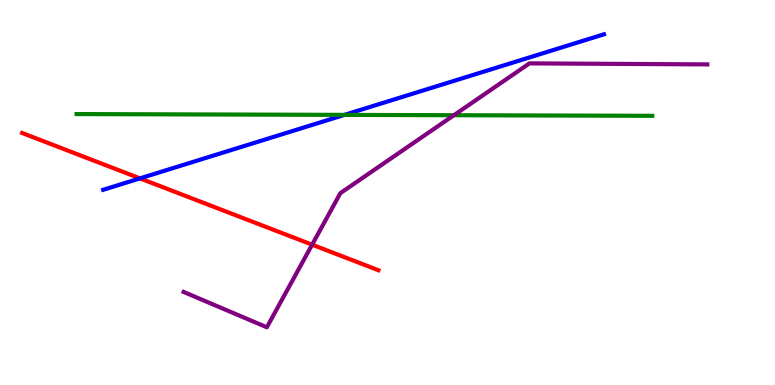[{'lines': ['blue', 'red'], 'intersections': [{'x': 1.81, 'y': 5.37}]}, {'lines': ['green', 'red'], 'intersections': []}, {'lines': ['purple', 'red'], 'intersections': [{'x': 4.03, 'y': 3.64}]}, {'lines': ['blue', 'green'], 'intersections': [{'x': 4.44, 'y': 7.02}]}, {'lines': ['blue', 'purple'], 'intersections': []}, {'lines': ['green', 'purple'], 'intersections': [{'x': 5.86, 'y': 7.01}]}]